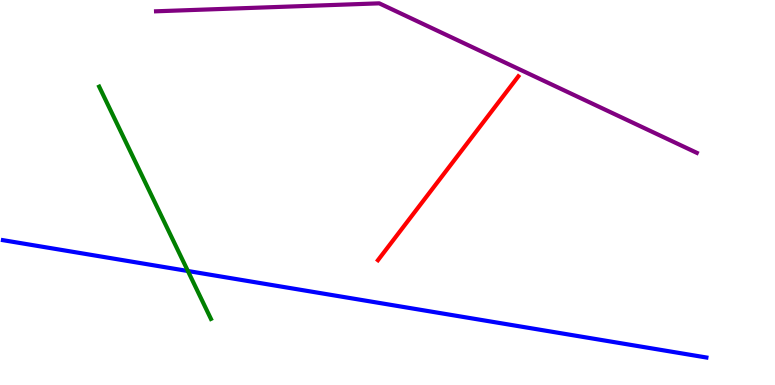[{'lines': ['blue', 'red'], 'intersections': []}, {'lines': ['green', 'red'], 'intersections': []}, {'lines': ['purple', 'red'], 'intersections': []}, {'lines': ['blue', 'green'], 'intersections': [{'x': 2.42, 'y': 2.96}]}, {'lines': ['blue', 'purple'], 'intersections': []}, {'lines': ['green', 'purple'], 'intersections': []}]